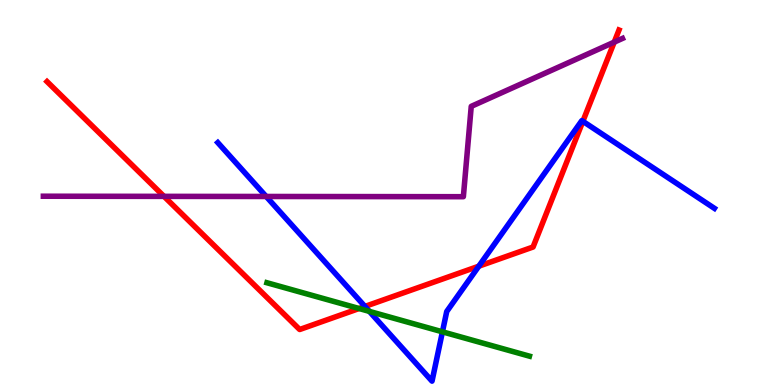[{'lines': ['blue', 'red'], 'intersections': [{'x': 4.71, 'y': 2.04}, {'x': 6.18, 'y': 3.09}, {'x': 7.52, 'y': 6.85}]}, {'lines': ['green', 'red'], 'intersections': [{'x': 4.63, 'y': 1.99}]}, {'lines': ['purple', 'red'], 'intersections': [{'x': 2.12, 'y': 4.9}, {'x': 7.93, 'y': 8.91}]}, {'lines': ['blue', 'green'], 'intersections': [{'x': 4.77, 'y': 1.91}, {'x': 5.71, 'y': 1.38}]}, {'lines': ['blue', 'purple'], 'intersections': [{'x': 3.43, 'y': 4.9}]}, {'lines': ['green', 'purple'], 'intersections': []}]